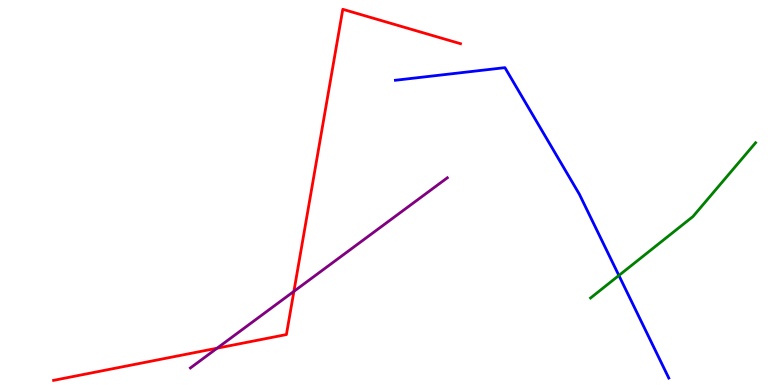[{'lines': ['blue', 'red'], 'intersections': []}, {'lines': ['green', 'red'], 'intersections': []}, {'lines': ['purple', 'red'], 'intersections': [{'x': 2.8, 'y': 0.956}, {'x': 3.79, 'y': 2.43}]}, {'lines': ['blue', 'green'], 'intersections': [{'x': 7.99, 'y': 2.85}]}, {'lines': ['blue', 'purple'], 'intersections': []}, {'lines': ['green', 'purple'], 'intersections': []}]